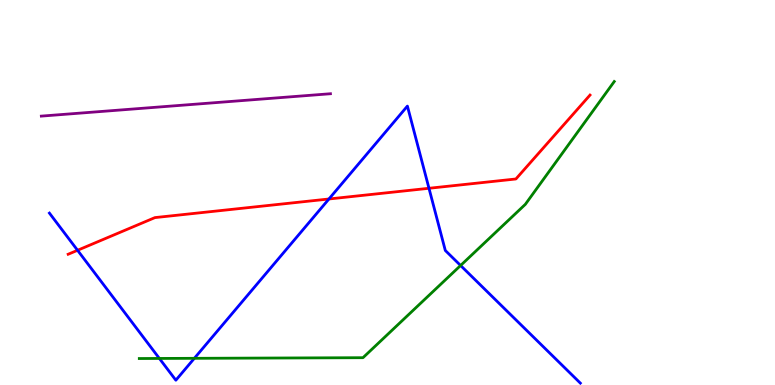[{'lines': ['blue', 'red'], 'intersections': [{'x': 1.0, 'y': 3.5}, {'x': 4.24, 'y': 4.83}, {'x': 5.54, 'y': 5.11}]}, {'lines': ['green', 'red'], 'intersections': []}, {'lines': ['purple', 'red'], 'intersections': []}, {'lines': ['blue', 'green'], 'intersections': [{'x': 2.06, 'y': 0.69}, {'x': 2.51, 'y': 0.693}, {'x': 5.94, 'y': 3.1}]}, {'lines': ['blue', 'purple'], 'intersections': []}, {'lines': ['green', 'purple'], 'intersections': []}]